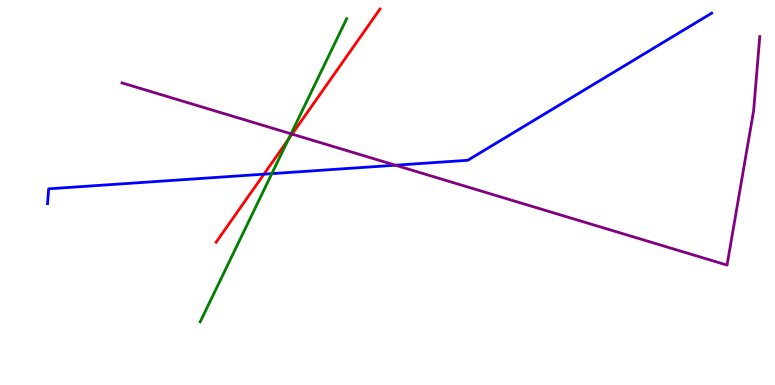[{'lines': ['blue', 'red'], 'intersections': [{'x': 3.41, 'y': 5.48}]}, {'lines': ['green', 'red'], 'intersections': [{'x': 3.72, 'y': 6.38}]}, {'lines': ['purple', 'red'], 'intersections': [{'x': 3.77, 'y': 6.52}]}, {'lines': ['blue', 'green'], 'intersections': [{'x': 3.51, 'y': 5.49}]}, {'lines': ['blue', 'purple'], 'intersections': [{'x': 5.1, 'y': 5.71}]}, {'lines': ['green', 'purple'], 'intersections': [{'x': 3.76, 'y': 6.52}]}]